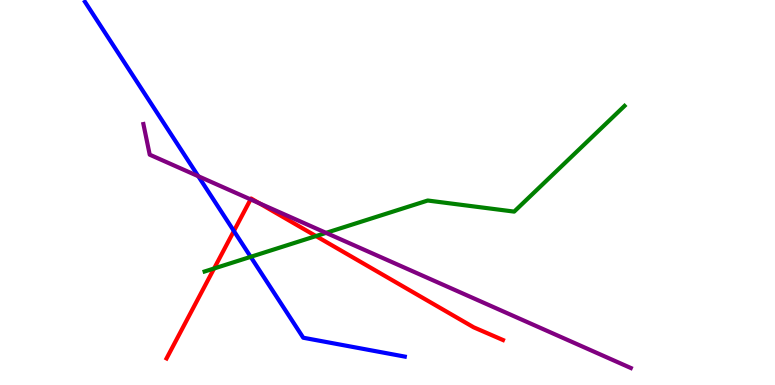[{'lines': ['blue', 'red'], 'intersections': [{'x': 3.02, 'y': 4.0}]}, {'lines': ['green', 'red'], 'intersections': [{'x': 2.76, 'y': 3.03}, {'x': 4.08, 'y': 3.87}]}, {'lines': ['purple', 'red'], 'intersections': [{'x': 3.23, 'y': 4.82}, {'x': 3.35, 'y': 4.72}]}, {'lines': ['blue', 'green'], 'intersections': [{'x': 3.23, 'y': 3.33}]}, {'lines': ['blue', 'purple'], 'intersections': [{'x': 2.56, 'y': 5.42}]}, {'lines': ['green', 'purple'], 'intersections': [{'x': 4.21, 'y': 3.95}]}]